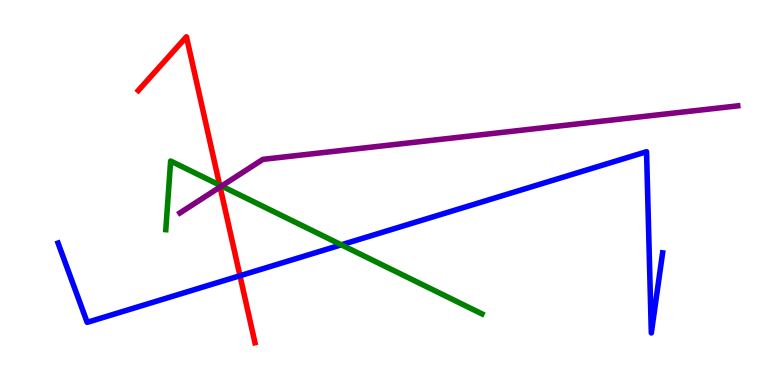[{'lines': ['blue', 'red'], 'intersections': [{'x': 3.1, 'y': 2.84}]}, {'lines': ['green', 'red'], 'intersections': [{'x': 2.83, 'y': 5.19}]}, {'lines': ['purple', 'red'], 'intersections': [{'x': 2.84, 'y': 5.14}]}, {'lines': ['blue', 'green'], 'intersections': [{'x': 4.4, 'y': 3.64}]}, {'lines': ['blue', 'purple'], 'intersections': []}, {'lines': ['green', 'purple'], 'intersections': [{'x': 2.86, 'y': 5.17}]}]